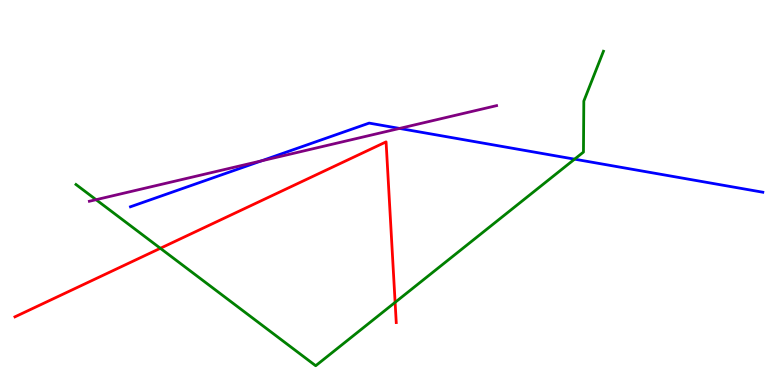[{'lines': ['blue', 'red'], 'intersections': []}, {'lines': ['green', 'red'], 'intersections': [{'x': 2.07, 'y': 3.55}, {'x': 5.1, 'y': 2.15}]}, {'lines': ['purple', 'red'], 'intersections': []}, {'lines': ['blue', 'green'], 'intersections': [{'x': 7.41, 'y': 5.87}]}, {'lines': ['blue', 'purple'], 'intersections': [{'x': 3.37, 'y': 5.82}, {'x': 5.16, 'y': 6.66}]}, {'lines': ['green', 'purple'], 'intersections': [{'x': 1.24, 'y': 4.81}]}]